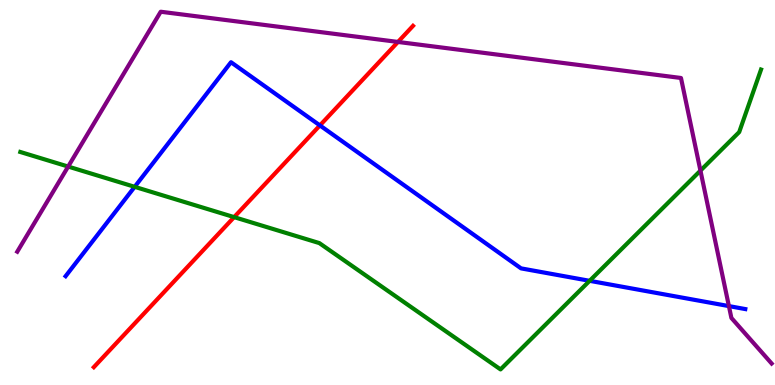[{'lines': ['blue', 'red'], 'intersections': [{'x': 4.13, 'y': 6.74}]}, {'lines': ['green', 'red'], 'intersections': [{'x': 3.02, 'y': 4.36}]}, {'lines': ['purple', 'red'], 'intersections': [{'x': 5.14, 'y': 8.91}]}, {'lines': ['blue', 'green'], 'intersections': [{'x': 1.74, 'y': 5.15}, {'x': 7.61, 'y': 2.71}]}, {'lines': ['blue', 'purple'], 'intersections': [{'x': 9.41, 'y': 2.05}]}, {'lines': ['green', 'purple'], 'intersections': [{'x': 0.879, 'y': 5.67}, {'x': 9.04, 'y': 5.57}]}]